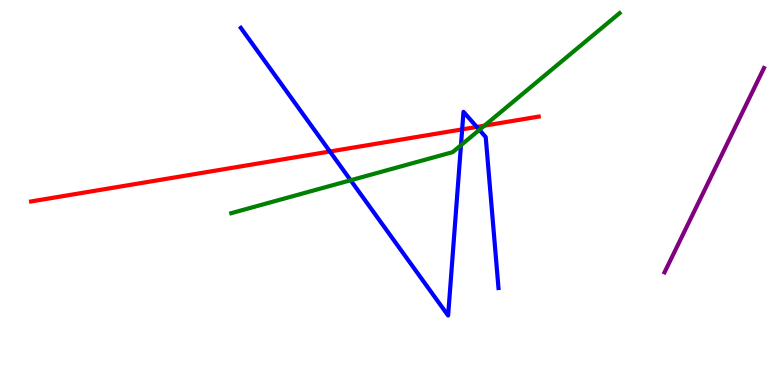[{'lines': ['blue', 'red'], 'intersections': [{'x': 4.26, 'y': 6.06}, {'x': 5.96, 'y': 6.64}, {'x': 6.15, 'y': 6.7}]}, {'lines': ['green', 'red'], 'intersections': [{'x': 6.25, 'y': 6.74}]}, {'lines': ['purple', 'red'], 'intersections': []}, {'lines': ['blue', 'green'], 'intersections': [{'x': 4.52, 'y': 5.32}, {'x': 5.95, 'y': 6.23}, {'x': 6.19, 'y': 6.63}]}, {'lines': ['blue', 'purple'], 'intersections': []}, {'lines': ['green', 'purple'], 'intersections': []}]